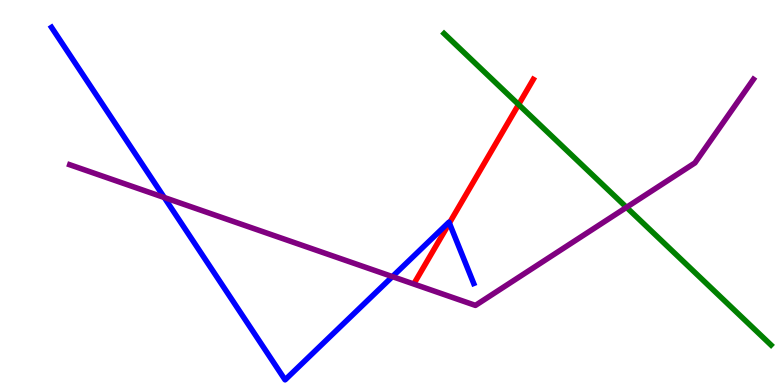[{'lines': ['blue', 'red'], 'intersections': [{'x': 5.8, 'y': 4.21}]}, {'lines': ['green', 'red'], 'intersections': [{'x': 6.69, 'y': 7.28}]}, {'lines': ['purple', 'red'], 'intersections': []}, {'lines': ['blue', 'green'], 'intersections': []}, {'lines': ['blue', 'purple'], 'intersections': [{'x': 2.12, 'y': 4.87}, {'x': 5.06, 'y': 2.82}]}, {'lines': ['green', 'purple'], 'intersections': [{'x': 8.08, 'y': 4.61}]}]